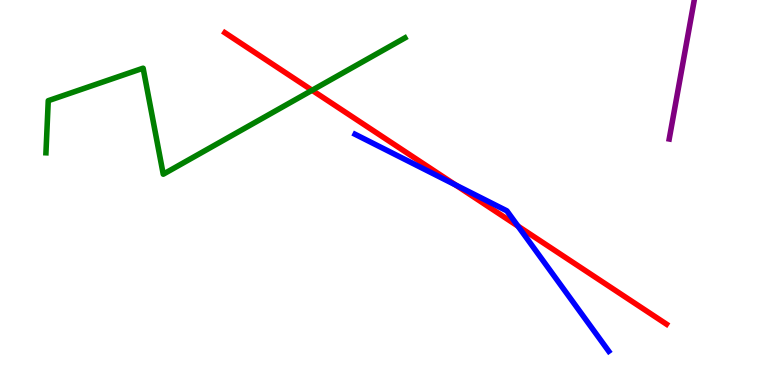[{'lines': ['blue', 'red'], 'intersections': [{'x': 5.88, 'y': 5.2}, {'x': 6.68, 'y': 4.13}]}, {'lines': ['green', 'red'], 'intersections': [{'x': 4.03, 'y': 7.66}]}, {'lines': ['purple', 'red'], 'intersections': []}, {'lines': ['blue', 'green'], 'intersections': []}, {'lines': ['blue', 'purple'], 'intersections': []}, {'lines': ['green', 'purple'], 'intersections': []}]